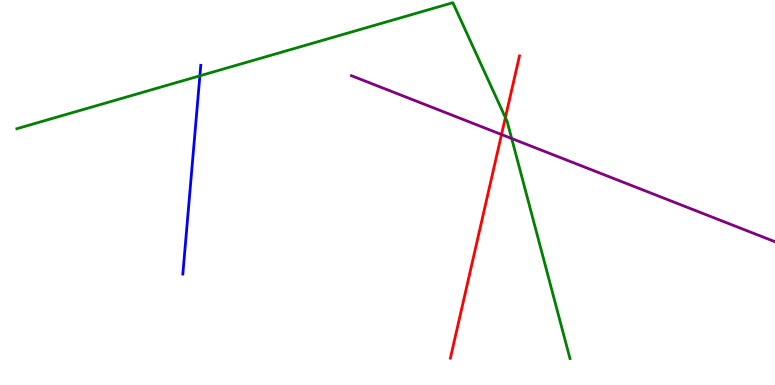[{'lines': ['blue', 'red'], 'intersections': []}, {'lines': ['green', 'red'], 'intersections': [{'x': 6.52, 'y': 6.95}]}, {'lines': ['purple', 'red'], 'intersections': [{'x': 6.47, 'y': 6.51}]}, {'lines': ['blue', 'green'], 'intersections': [{'x': 2.58, 'y': 8.03}]}, {'lines': ['blue', 'purple'], 'intersections': []}, {'lines': ['green', 'purple'], 'intersections': [{'x': 6.6, 'y': 6.4}]}]